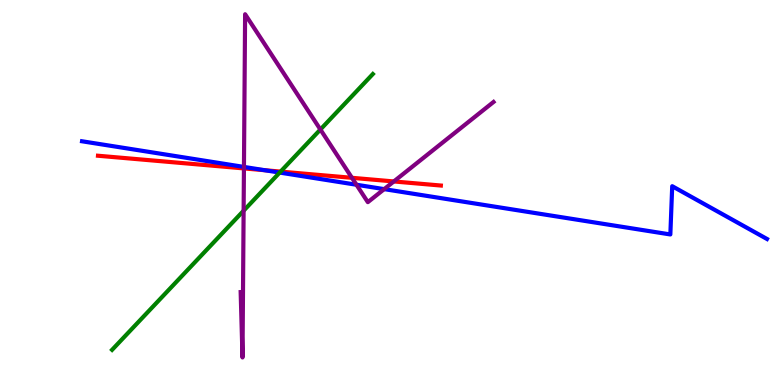[{'lines': ['blue', 'red'], 'intersections': [{'x': 3.42, 'y': 5.58}]}, {'lines': ['green', 'red'], 'intersections': [{'x': 3.62, 'y': 5.54}]}, {'lines': ['purple', 'red'], 'intersections': [{'x': 3.15, 'y': 5.63}, {'x': 4.54, 'y': 5.38}, {'x': 5.08, 'y': 5.29}]}, {'lines': ['blue', 'green'], 'intersections': [{'x': 3.61, 'y': 5.52}]}, {'lines': ['blue', 'purple'], 'intersections': [{'x': 3.15, 'y': 5.66}, {'x': 4.6, 'y': 5.2}, {'x': 4.96, 'y': 5.09}]}, {'lines': ['green', 'purple'], 'intersections': [{'x': 3.14, 'y': 4.53}, {'x': 4.13, 'y': 6.64}]}]